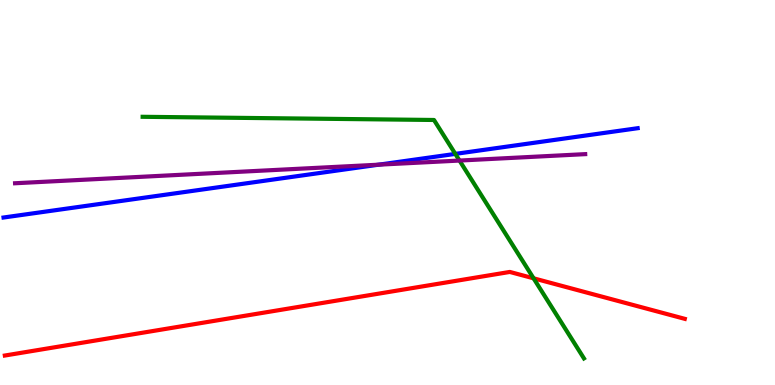[{'lines': ['blue', 'red'], 'intersections': []}, {'lines': ['green', 'red'], 'intersections': [{'x': 6.88, 'y': 2.77}]}, {'lines': ['purple', 'red'], 'intersections': []}, {'lines': ['blue', 'green'], 'intersections': [{'x': 5.88, 'y': 6.0}]}, {'lines': ['blue', 'purple'], 'intersections': [{'x': 4.89, 'y': 5.72}]}, {'lines': ['green', 'purple'], 'intersections': [{'x': 5.93, 'y': 5.83}]}]